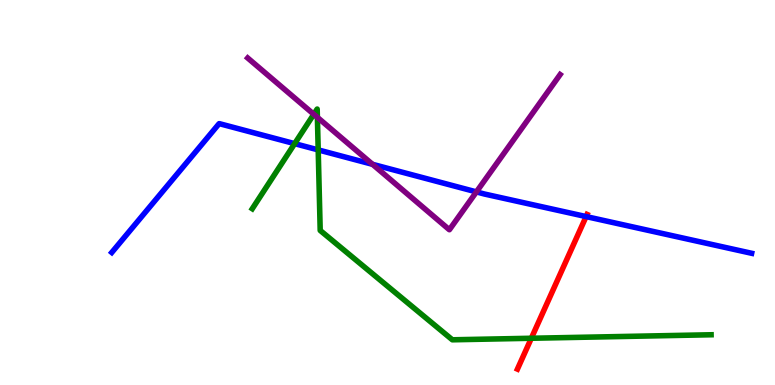[{'lines': ['blue', 'red'], 'intersections': [{'x': 7.56, 'y': 4.37}]}, {'lines': ['green', 'red'], 'intersections': [{'x': 6.86, 'y': 1.21}]}, {'lines': ['purple', 'red'], 'intersections': []}, {'lines': ['blue', 'green'], 'intersections': [{'x': 3.8, 'y': 6.27}, {'x': 4.11, 'y': 6.11}]}, {'lines': ['blue', 'purple'], 'intersections': [{'x': 4.81, 'y': 5.73}, {'x': 6.15, 'y': 5.02}]}, {'lines': ['green', 'purple'], 'intersections': [{'x': 4.05, 'y': 7.03}, {'x': 4.1, 'y': 6.95}]}]